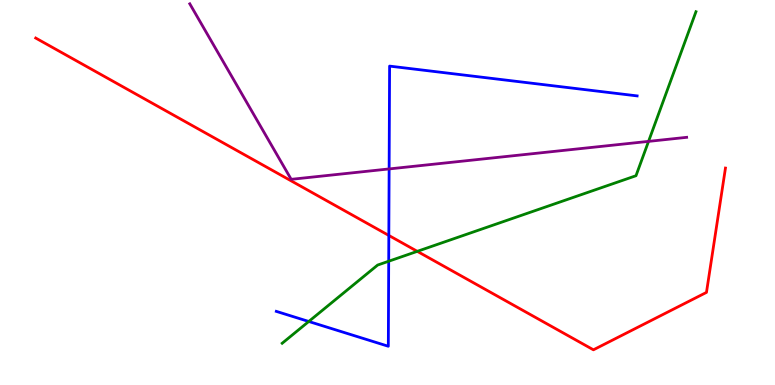[{'lines': ['blue', 'red'], 'intersections': [{'x': 5.02, 'y': 3.88}]}, {'lines': ['green', 'red'], 'intersections': [{'x': 5.38, 'y': 3.47}]}, {'lines': ['purple', 'red'], 'intersections': []}, {'lines': ['blue', 'green'], 'intersections': [{'x': 3.98, 'y': 1.65}, {'x': 5.02, 'y': 3.21}]}, {'lines': ['blue', 'purple'], 'intersections': [{'x': 5.02, 'y': 5.61}]}, {'lines': ['green', 'purple'], 'intersections': [{'x': 8.37, 'y': 6.33}]}]